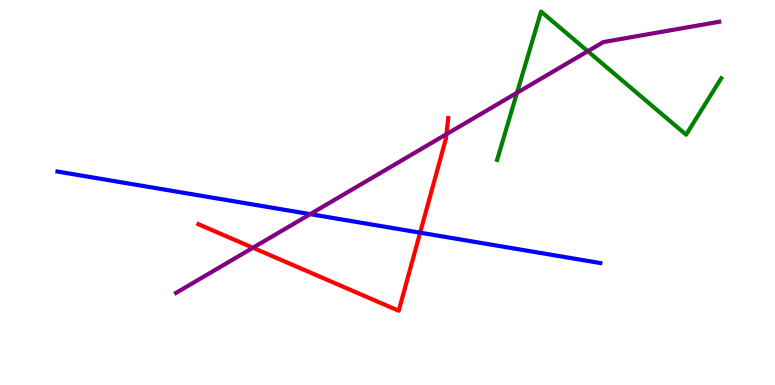[{'lines': ['blue', 'red'], 'intersections': [{'x': 5.42, 'y': 3.96}]}, {'lines': ['green', 'red'], 'intersections': []}, {'lines': ['purple', 'red'], 'intersections': [{'x': 3.26, 'y': 3.56}, {'x': 5.76, 'y': 6.51}]}, {'lines': ['blue', 'green'], 'intersections': []}, {'lines': ['blue', 'purple'], 'intersections': [{'x': 4.0, 'y': 4.44}]}, {'lines': ['green', 'purple'], 'intersections': [{'x': 6.67, 'y': 7.59}, {'x': 7.58, 'y': 8.67}]}]